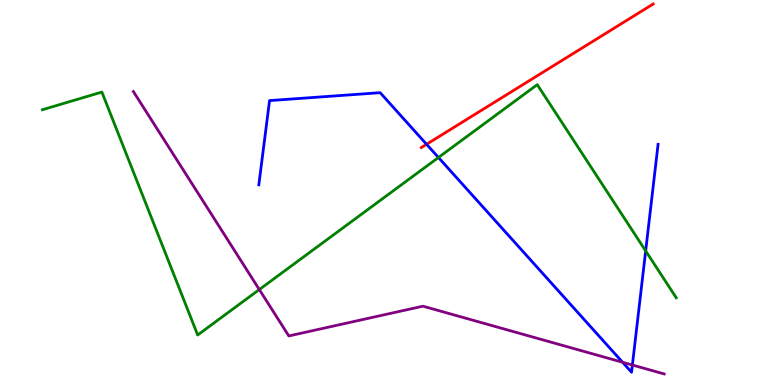[{'lines': ['blue', 'red'], 'intersections': [{'x': 5.5, 'y': 6.25}]}, {'lines': ['green', 'red'], 'intersections': []}, {'lines': ['purple', 'red'], 'intersections': []}, {'lines': ['blue', 'green'], 'intersections': [{'x': 5.66, 'y': 5.91}, {'x': 8.33, 'y': 3.48}]}, {'lines': ['blue', 'purple'], 'intersections': [{'x': 8.03, 'y': 0.59}, {'x': 8.16, 'y': 0.519}]}, {'lines': ['green', 'purple'], 'intersections': [{'x': 3.35, 'y': 2.48}]}]